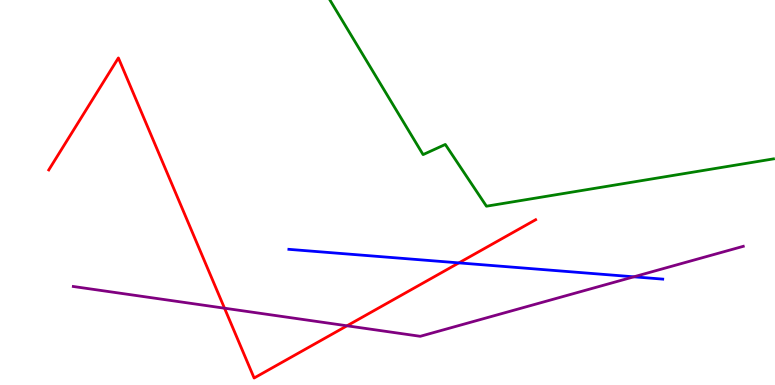[{'lines': ['blue', 'red'], 'intersections': [{'x': 5.92, 'y': 3.17}]}, {'lines': ['green', 'red'], 'intersections': []}, {'lines': ['purple', 'red'], 'intersections': [{'x': 2.9, 'y': 1.99}, {'x': 4.48, 'y': 1.54}]}, {'lines': ['blue', 'green'], 'intersections': []}, {'lines': ['blue', 'purple'], 'intersections': [{'x': 8.18, 'y': 2.81}]}, {'lines': ['green', 'purple'], 'intersections': []}]